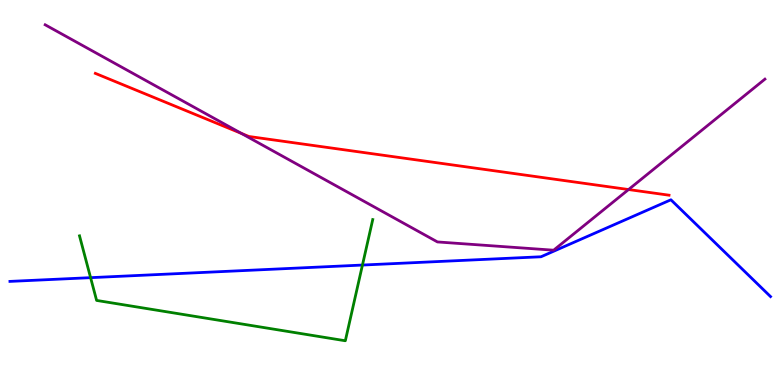[{'lines': ['blue', 'red'], 'intersections': []}, {'lines': ['green', 'red'], 'intersections': []}, {'lines': ['purple', 'red'], 'intersections': [{'x': 3.12, 'y': 6.53}, {'x': 8.11, 'y': 5.08}]}, {'lines': ['blue', 'green'], 'intersections': [{'x': 1.17, 'y': 2.79}, {'x': 4.68, 'y': 3.12}]}, {'lines': ['blue', 'purple'], 'intersections': []}, {'lines': ['green', 'purple'], 'intersections': []}]